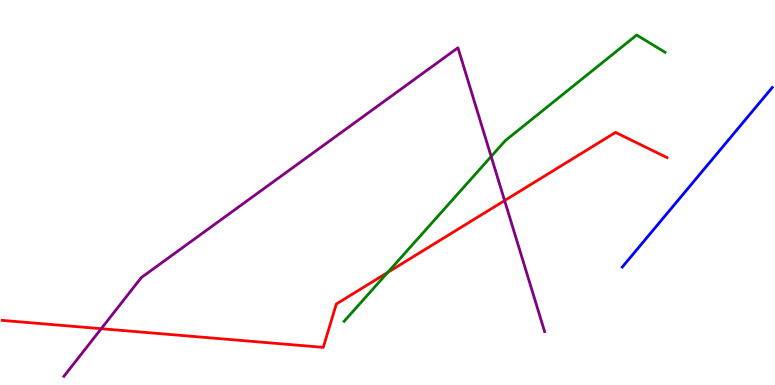[{'lines': ['blue', 'red'], 'intersections': []}, {'lines': ['green', 'red'], 'intersections': [{'x': 5.0, 'y': 2.92}]}, {'lines': ['purple', 'red'], 'intersections': [{'x': 1.31, 'y': 1.46}, {'x': 6.51, 'y': 4.79}]}, {'lines': ['blue', 'green'], 'intersections': []}, {'lines': ['blue', 'purple'], 'intersections': []}, {'lines': ['green', 'purple'], 'intersections': [{'x': 6.34, 'y': 5.94}]}]